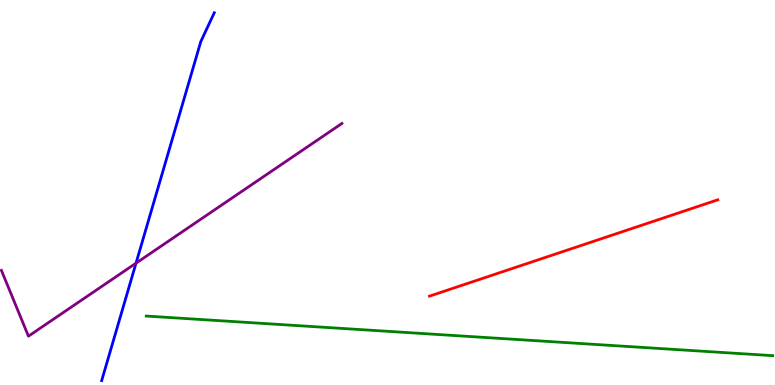[{'lines': ['blue', 'red'], 'intersections': []}, {'lines': ['green', 'red'], 'intersections': []}, {'lines': ['purple', 'red'], 'intersections': []}, {'lines': ['blue', 'green'], 'intersections': []}, {'lines': ['blue', 'purple'], 'intersections': [{'x': 1.76, 'y': 3.16}]}, {'lines': ['green', 'purple'], 'intersections': []}]